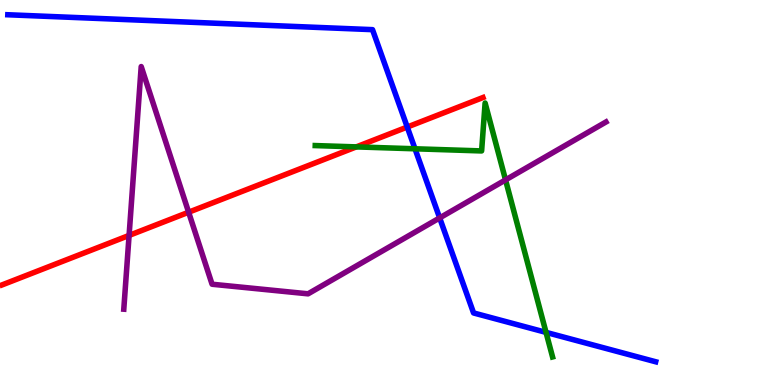[{'lines': ['blue', 'red'], 'intersections': [{'x': 5.25, 'y': 6.7}]}, {'lines': ['green', 'red'], 'intersections': [{'x': 4.6, 'y': 6.18}]}, {'lines': ['purple', 'red'], 'intersections': [{'x': 1.67, 'y': 3.89}, {'x': 2.43, 'y': 4.49}]}, {'lines': ['blue', 'green'], 'intersections': [{'x': 5.35, 'y': 6.14}, {'x': 7.05, 'y': 1.37}]}, {'lines': ['blue', 'purple'], 'intersections': [{'x': 5.67, 'y': 4.34}]}, {'lines': ['green', 'purple'], 'intersections': [{'x': 6.52, 'y': 5.33}]}]